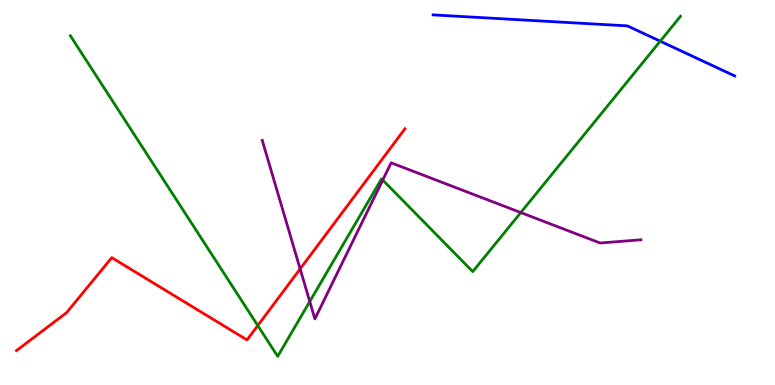[{'lines': ['blue', 'red'], 'intersections': []}, {'lines': ['green', 'red'], 'intersections': [{'x': 3.33, 'y': 1.54}]}, {'lines': ['purple', 'red'], 'intersections': [{'x': 3.87, 'y': 3.02}]}, {'lines': ['blue', 'green'], 'intersections': [{'x': 8.52, 'y': 8.93}]}, {'lines': ['blue', 'purple'], 'intersections': []}, {'lines': ['green', 'purple'], 'intersections': [{'x': 4.0, 'y': 2.17}, {'x': 4.94, 'y': 5.32}, {'x': 6.72, 'y': 4.48}]}]